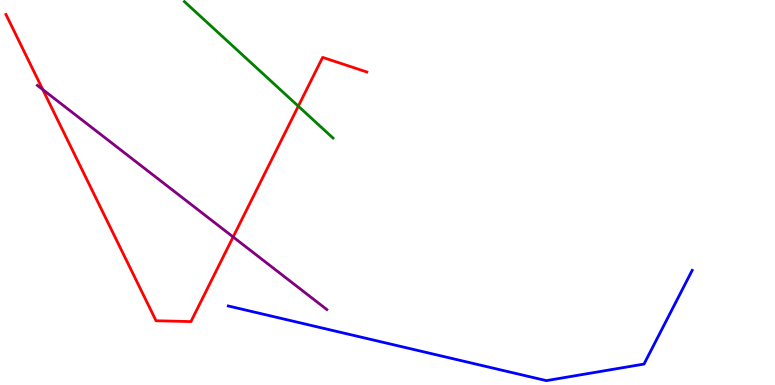[{'lines': ['blue', 'red'], 'intersections': []}, {'lines': ['green', 'red'], 'intersections': [{'x': 3.85, 'y': 7.24}]}, {'lines': ['purple', 'red'], 'intersections': [{'x': 0.552, 'y': 7.67}, {'x': 3.01, 'y': 3.85}]}, {'lines': ['blue', 'green'], 'intersections': []}, {'lines': ['blue', 'purple'], 'intersections': []}, {'lines': ['green', 'purple'], 'intersections': []}]